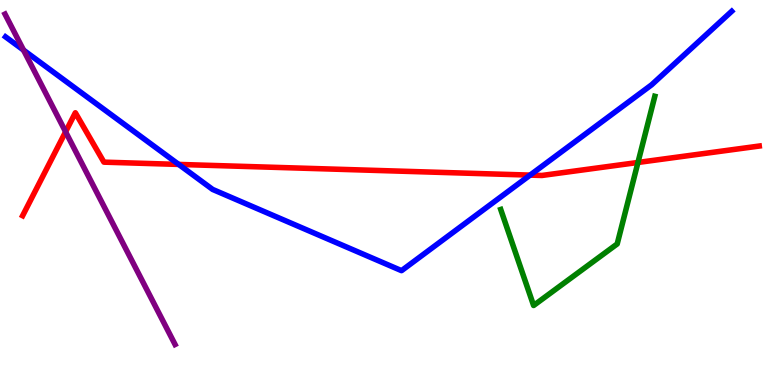[{'lines': ['blue', 'red'], 'intersections': [{'x': 2.31, 'y': 5.73}, {'x': 6.84, 'y': 5.45}]}, {'lines': ['green', 'red'], 'intersections': [{'x': 8.23, 'y': 5.78}]}, {'lines': ['purple', 'red'], 'intersections': [{'x': 0.846, 'y': 6.58}]}, {'lines': ['blue', 'green'], 'intersections': []}, {'lines': ['blue', 'purple'], 'intersections': [{'x': 0.304, 'y': 8.7}]}, {'lines': ['green', 'purple'], 'intersections': []}]